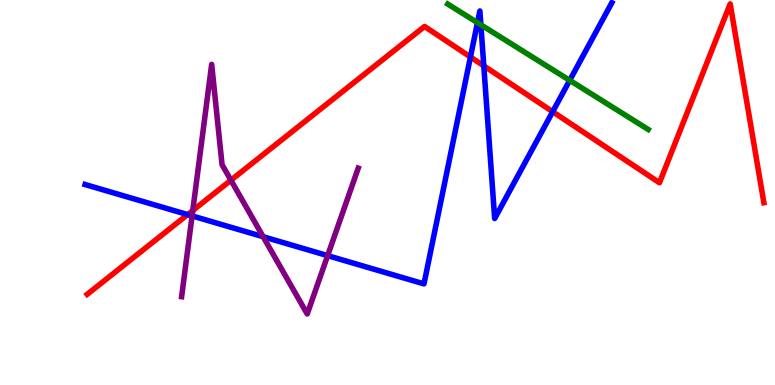[{'lines': ['blue', 'red'], 'intersections': [{'x': 2.42, 'y': 4.43}, {'x': 6.07, 'y': 8.52}, {'x': 6.24, 'y': 8.29}, {'x': 7.13, 'y': 7.1}]}, {'lines': ['green', 'red'], 'intersections': []}, {'lines': ['purple', 'red'], 'intersections': [{'x': 2.49, 'y': 4.53}, {'x': 2.98, 'y': 5.32}]}, {'lines': ['blue', 'green'], 'intersections': [{'x': 6.16, 'y': 9.41}, {'x': 6.2, 'y': 9.36}, {'x': 7.35, 'y': 7.91}]}, {'lines': ['blue', 'purple'], 'intersections': [{'x': 2.48, 'y': 4.39}, {'x': 3.4, 'y': 3.85}, {'x': 4.23, 'y': 3.36}]}, {'lines': ['green', 'purple'], 'intersections': []}]